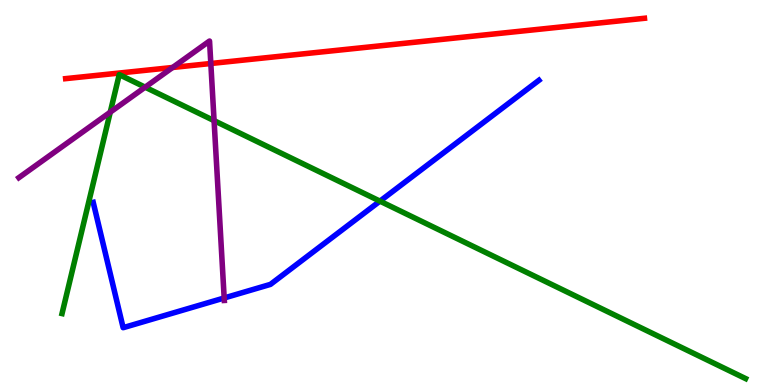[{'lines': ['blue', 'red'], 'intersections': []}, {'lines': ['green', 'red'], 'intersections': []}, {'lines': ['purple', 'red'], 'intersections': [{'x': 2.23, 'y': 8.25}, {'x': 2.72, 'y': 8.35}]}, {'lines': ['blue', 'green'], 'intersections': [{'x': 4.9, 'y': 4.78}]}, {'lines': ['blue', 'purple'], 'intersections': [{'x': 2.89, 'y': 2.26}]}, {'lines': ['green', 'purple'], 'intersections': [{'x': 1.42, 'y': 7.09}, {'x': 1.87, 'y': 7.74}, {'x': 2.76, 'y': 6.87}]}]